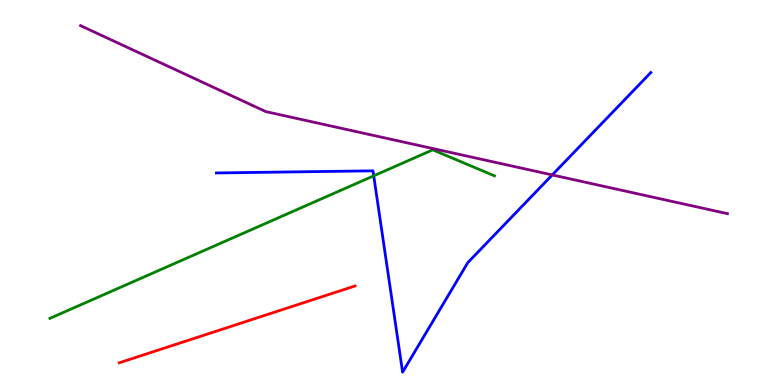[{'lines': ['blue', 'red'], 'intersections': []}, {'lines': ['green', 'red'], 'intersections': []}, {'lines': ['purple', 'red'], 'intersections': []}, {'lines': ['blue', 'green'], 'intersections': [{'x': 4.82, 'y': 5.43}]}, {'lines': ['blue', 'purple'], 'intersections': [{'x': 7.13, 'y': 5.46}]}, {'lines': ['green', 'purple'], 'intersections': []}]